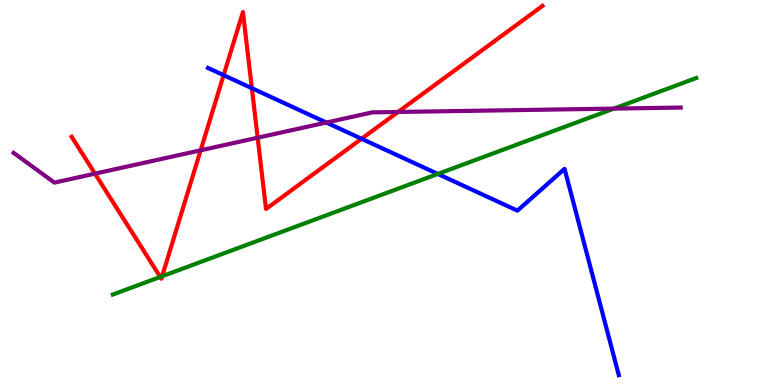[{'lines': ['blue', 'red'], 'intersections': [{'x': 2.89, 'y': 8.05}, {'x': 3.25, 'y': 7.71}, {'x': 4.67, 'y': 6.4}]}, {'lines': ['green', 'red'], 'intersections': [{'x': 2.07, 'y': 2.81}, {'x': 2.09, 'y': 2.82}]}, {'lines': ['purple', 'red'], 'intersections': [{'x': 1.23, 'y': 5.49}, {'x': 2.59, 'y': 6.1}, {'x': 3.32, 'y': 6.42}, {'x': 5.14, 'y': 7.09}]}, {'lines': ['blue', 'green'], 'intersections': [{'x': 5.65, 'y': 5.48}]}, {'lines': ['blue', 'purple'], 'intersections': [{'x': 4.21, 'y': 6.82}]}, {'lines': ['green', 'purple'], 'intersections': [{'x': 7.92, 'y': 7.18}]}]